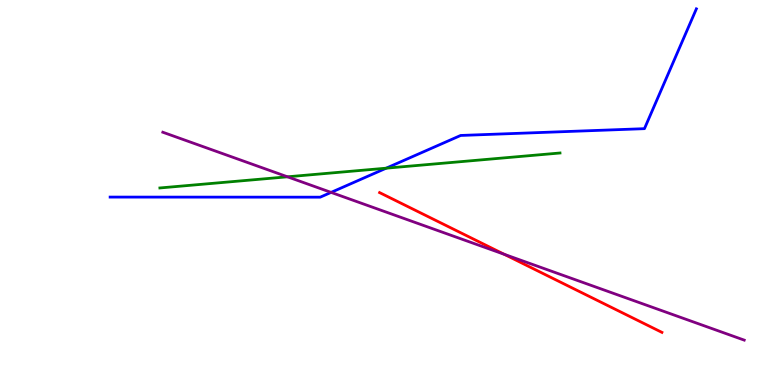[{'lines': ['blue', 'red'], 'intersections': []}, {'lines': ['green', 'red'], 'intersections': []}, {'lines': ['purple', 'red'], 'intersections': [{'x': 6.51, 'y': 3.39}]}, {'lines': ['blue', 'green'], 'intersections': [{'x': 4.98, 'y': 5.63}]}, {'lines': ['blue', 'purple'], 'intersections': [{'x': 4.27, 'y': 5.0}]}, {'lines': ['green', 'purple'], 'intersections': [{'x': 3.71, 'y': 5.41}]}]